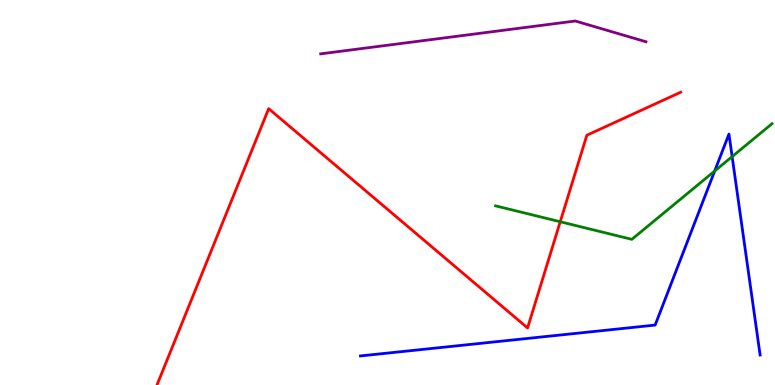[{'lines': ['blue', 'red'], 'intersections': []}, {'lines': ['green', 'red'], 'intersections': [{'x': 7.23, 'y': 4.24}]}, {'lines': ['purple', 'red'], 'intersections': []}, {'lines': ['blue', 'green'], 'intersections': [{'x': 9.22, 'y': 5.56}, {'x': 9.45, 'y': 5.93}]}, {'lines': ['blue', 'purple'], 'intersections': []}, {'lines': ['green', 'purple'], 'intersections': []}]